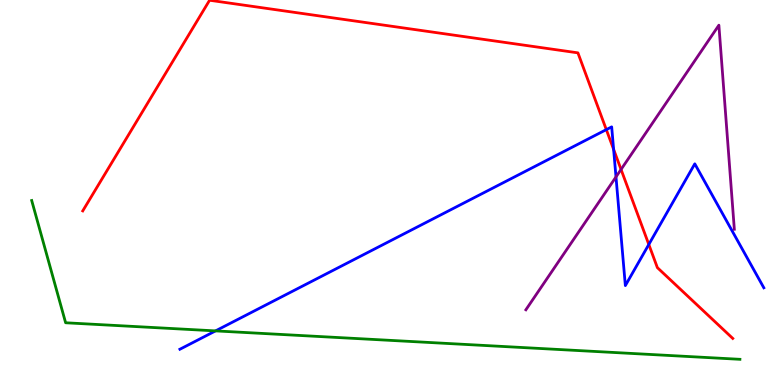[{'lines': ['blue', 'red'], 'intersections': [{'x': 7.82, 'y': 6.63}, {'x': 7.92, 'y': 6.12}, {'x': 8.37, 'y': 3.65}]}, {'lines': ['green', 'red'], 'intersections': []}, {'lines': ['purple', 'red'], 'intersections': [{'x': 8.01, 'y': 5.6}]}, {'lines': ['blue', 'green'], 'intersections': [{'x': 2.78, 'y': 1.41}]}, {'lines': ['blue', 'purple'], 'intersections': [{'x': 7.95, 'y': 5.4}]}, {'lines': ['green', 'purple'], 'intersections': []}]